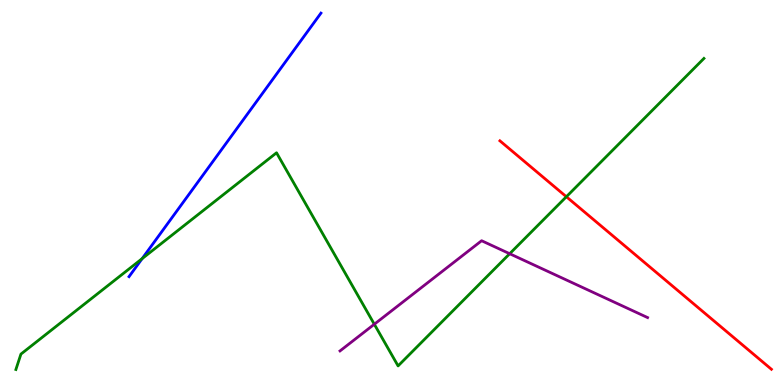[{'lines': ['blue', 'red'], 'intersections': []}, {'lines': ['green', 'red'], 'intersections': [{'x': 7.31, 'y': 4.89}]}, {'lines': ['purple', 'red'], 'intersections': []}, {'lines': ['blue', 'green'], 'intersections': [{'x': 1.83, 'y': 3.28}]}, {'lines': ['blue', 'purple'], 'intersections': []}, {'lines': ['green', 'purple'], 'intersections': [{'x': 4.83, 'y': 1.58}, {'x': 6.58, 'y': 3.41}]}]